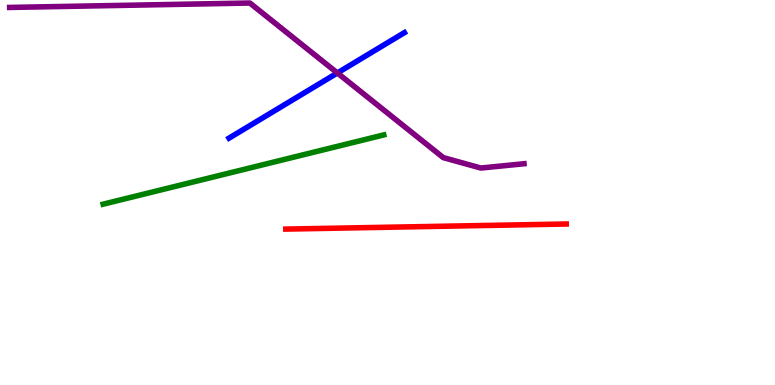[{'lines': ['blue', 'red'], 'intersections': []}, {'lines': ['green', 'red'], 'intersections': []}, {'lines': ['purple', 'red'], 'intersections': []}, {'lines': ['blue', 'green'], 'intersections': []}, {'lines': ['blue', 'purple'], 'intersections': [{'x': 4.35, 'y': 8.1}]}, {'lines': ['green', 'purple'], 'intersections': []}]